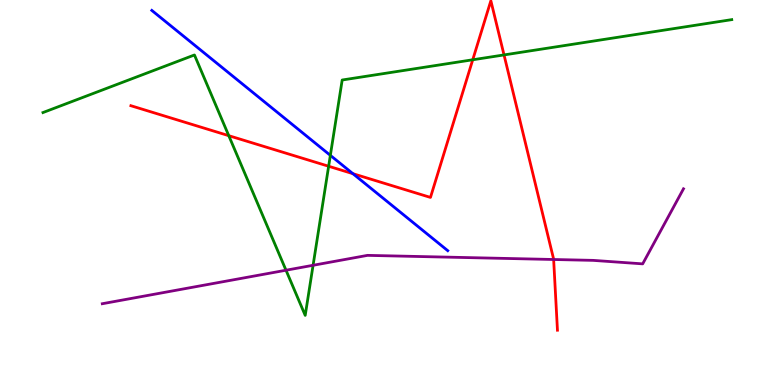[{'lines': ['blue', 'red'], 'intersections': [{'x': 4.55, 'y': 5.49}]}, {'lines': ['green', 'red'], 'intersections': [{'x': 2.95, 'y': 6.48}, {'x': 4.24, 'y': 5.68}, {'x': 6.1, 'y': 8.45}, {'x': 6.5, 'y': 8.57}]}, {'lines': ['purple', 'red'], 'intersections': [{'x': 7.14, 'y': 3.26}]}, {'lines': ['blue', 'green'], 'intersections': [{'x': 4.26, 'y': 5.96}]}, {'lines': ['blue', 'purple'], 'intersections': []}, {'lines': ['green', 'purple'], 'intersections': [{'x': 3.69, 'y': 2.98}, {'x': 4.04, 'y': 3.11}]}]